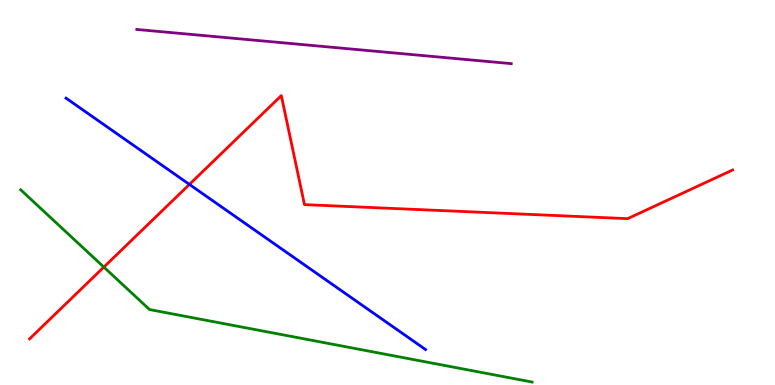[{'lines': ['blue', 'red'], 'intersections': [{'x': 2.44, 'y': 5.21}]}, {'lines': ['green', 'red'], 'intersections': [{'x': 1.34, 'y': 3.06}]}, {'lines': ['purple', 'red'], 'intersections': []}, {'lines': ['blue', 'green'], 'intersections': []}, {'lines': ['blue', 'purple'], 'intersections': []}, {'lines': ['green', 'purple'], 'intersections': []}]